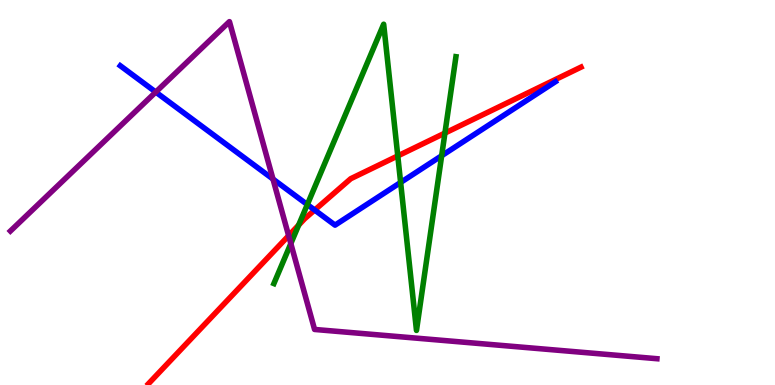[{'lines': ['blue', 'red'], 'intersections': [{'x': 4.06, 'y': 4.54}]}, {'lines': ['green', 'red'], 'intersections': [{'x': 3.85, 'y': 4.15}, {'x': 5.13, 'y': 5.95}, {'x': 5.74, 'y': 6.54}]}, {'lines': ['purple', 'red'], 'intersections': [{'x': 3.72, 'y': 3.88}]}, {'lines': ['blue', 'green'], 'intersections': [{'x': 3.97, 'y': 4.69}, {'x': 5.17, 'y': 5.26}, {'x': 5.7, 'y': 5.95}]}, {'lines': ['blue', 'purple'], 'intersections': [{'x': 2.01, 'y': 7.61}, {'x': 3.52, 'y': 5.35}]}, {'lines': ['green', 'purple'], 'intersections': [{'x': 3.75, 'y': 3.67}]}]